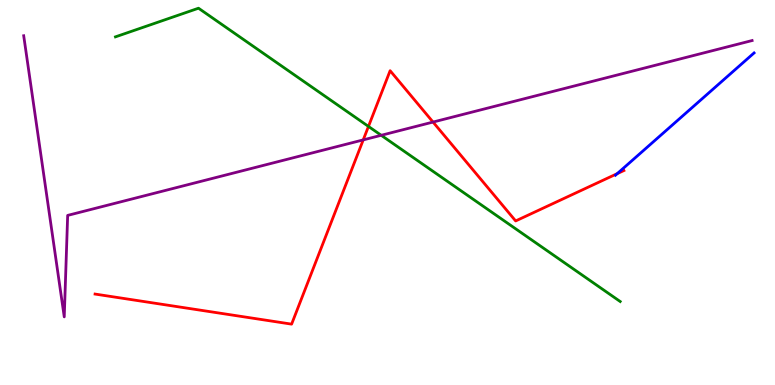[{'lines': ['blue', 'red'], 'intersections': [{'x': 7.96, 'y': 5.49}]}, {'lines': ['green', 'red'], 'intersections': [{'x': 4.75, 'y': 6.72}]}, {'lines': ['purple', 'red'], 'intersections': [{'x': 4.69, 'y': 6.37}, {'x': 5.59, 'y': 6.83}]}, {'lines': ['blue', 'green'], 'intersections': []}, {'lines': ['blue', 'purple'], 'intersections': []}, {'lines': ['green', 'purple'], 'intersections': [{'x': 4.92, 'y': 6.49}]}]